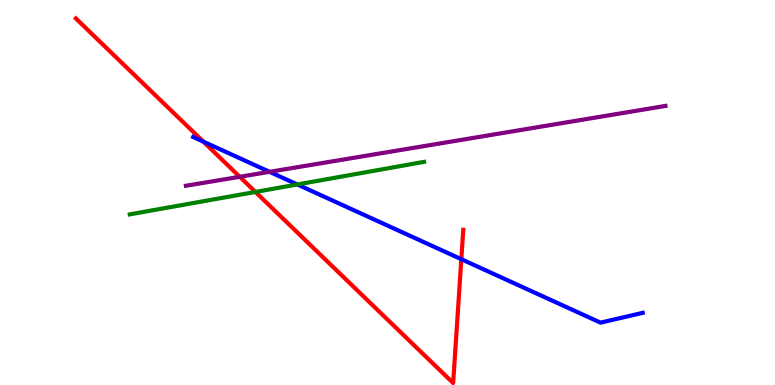[{'lines': ['blue', 'red'], 'intersections': [{'x': 2.62, 'y': 6.32}, {'x': 5.95, 'y': 3.27}]}, {'lines': ['green', 'red'], 'intersections': [{'x': 3.3, 'y': 5.01}]}, {'lines': ['purple', 'red'], 'intersections': [{'x': 3.09, 'y': 5.41}]}, {'lines': ['blue', 'green'], 'intersections': [{'x': 3.84, 'y': 5.21}]}, {'lines': ['blue', 'purple'], 'intersections': [{'x': 3.48, 'y': 5.54}]}, {'lines': ['green', 'purple'], 'intersections': []}]